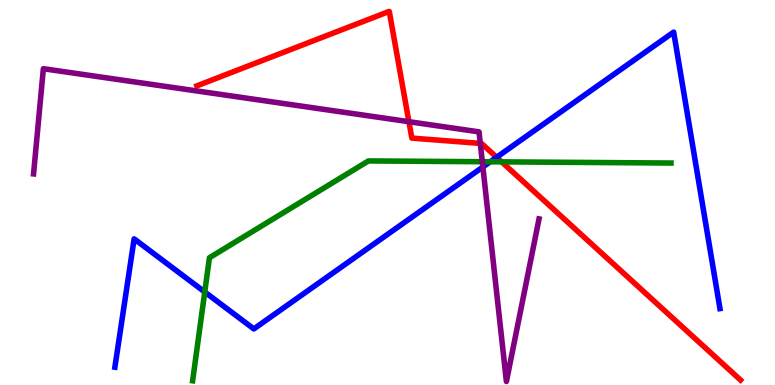[{'lines': ['blue', 'red'], 'intersections': [{'x': 6.41, 'y': 5.92}]}, {'lines': ['green', 'red'], 'intersections': [{'x': 6.47, 'y': 5.8}]}, {'lines': ['purple', 'red'], 'intersections': [{'x': 5.28, 'y': 6.84}, {'x': 6.2, 'y': 6.28}]}, {'lines': ['blue', 'green'], 'intersections': [{'x': 2.64, 'y': 2.42}, {'x': 6.33, 'y': 5.8}]}, {'lines': ['blue', 'purple'], 'intersections': [{'x': 6.23, 'y': 5.66}]}, {'lines': ['green', 'purple'], 'intersections': [{'x': 6.22, 'y': 5.8}]}]